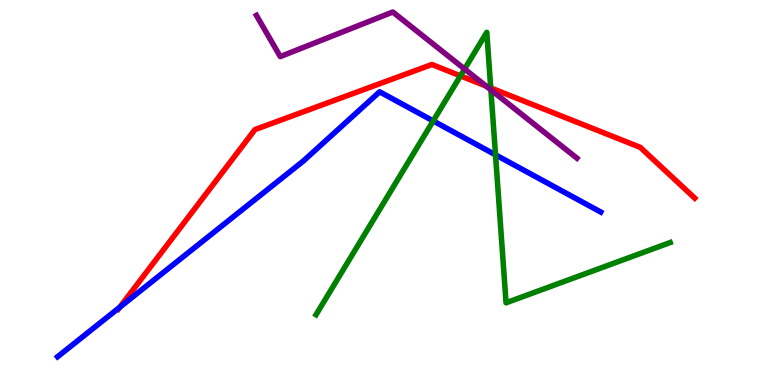[{'lines': ['blue', 'red'], 'intersections': [{'x': 1.55, 'y': 2.02}]}, {'lines': ['green', 'red'], 'intersections': [{'x': 5.94, 'y': 8.03}, {'x': 6.33, 'y': 7.72}]}, {'lines': ['purple', 'red'], 'intersections': [{'x': 6.27, 'y': 7.77}]}, {'lines': ['blue', 'green'], 'intersections': [{'x': 5.59, 'y': 6.86}, {'x': 6.39, 'y': 5.98}]}, {'lines': ['blue', 'purple'], 'intersections': []}, {'lines': ['green', 'purple'], 'intersections': [{'x': 5.99, 'y': 8.21}, {'x': 6.33, 'y': 7.67}]}]